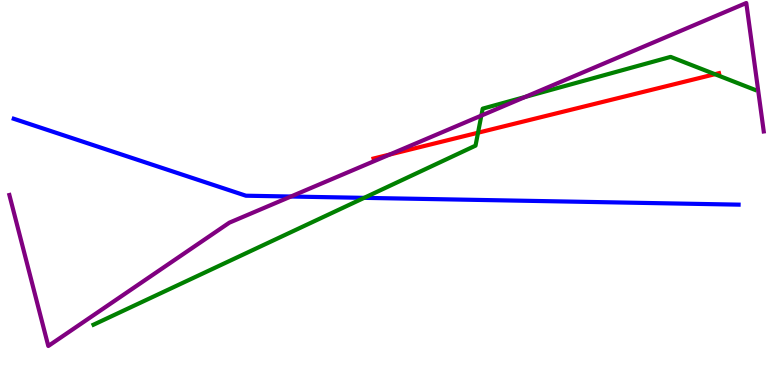[{'lines': ['blue', 'red'], 'intersections': []}, {'lines': ['green', 'red'], 'intersections': [{'x': 6.17, 'y': 6.55}, {'x': 9.22, 'y': 8.07}]}, {'lines': ['purple', 'red'], 'intersections': [{'x': 5.03, 'y': 5.99}]}, {'lines': ['blue', 'green'], 'intersections': [{'x': 4.7, 'y': 4.86}]}, {'lines': ['blue', 'purple'], 'intersections': [{'x': 3.75, 'y': 4.9}]}, {'lines': ['green', 'purple'], 'intersections': [{'x': 6.21, 'y': 7.0}, {'x': 6.78, 'y': 7.48}]}]